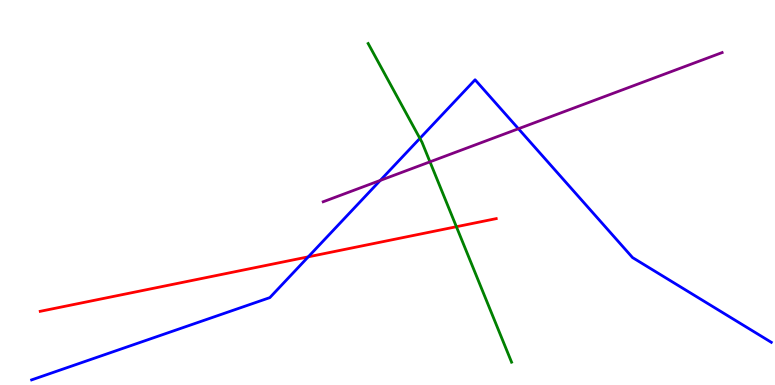[{'lines': ['blue', 'red'], 'intersections': [{'x': 3.98, 'y': 3.33}]}, {'lines': ['green', 'red'], 'intersections': [{'x': 5.89, 'y': 4.11}]}, {'lines': ['purple', 'red'], 'intersections': []}, {'lines': ['blue', 'green'], 'intersections': [{'x': 5.42, 'y': 6.41}]}, {'lines': ['blue', 'purple'], 'intersections': [{'x': 4.91, 'y': 5.31}, {'x': 6.69, 'y': 6.66}]}, {'lines': ['green', 'purple'], 'intersections': [{'x': 5.55, 'y': 5.8}]}]